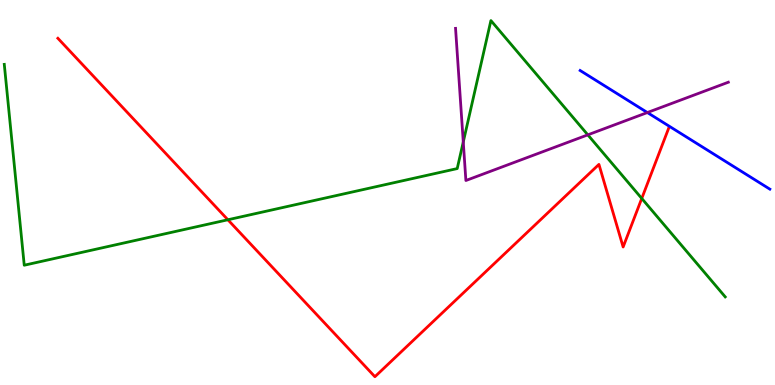[{'lines': ['blue', 'red'], 'intersections': []}, {'lines': ['green', 'red'], 'intersections': [{'x': 2.94, 'y': 4.29}, {'x': 8.28, 'y': 4.85}]}, {'lines': ['purple', 'red'], 'intersections': []}, {'lines': ['blue', 'green'], 'intersections': []}, {'lines': ['blue', 'purple'], 'intersections': [{'x': 8.35, 'y': 7.08}]}, {'lines': ['green', 'purple'], 'intersections': [{'x': 5.98, 'y': 6.31}, {'x': 7.58, 'y': 6.5}]}]